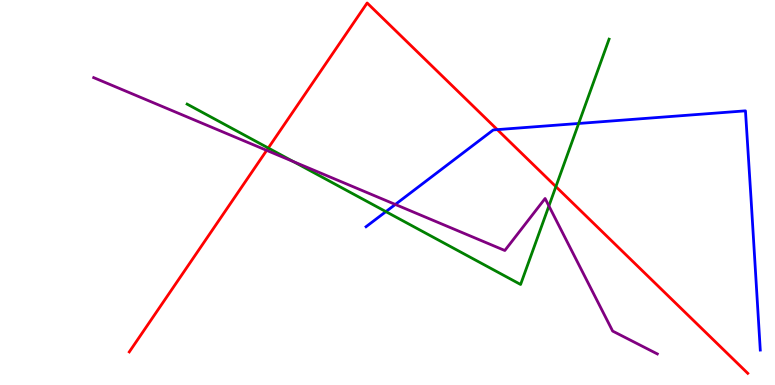[{'lines': ['blue', 'red'], 'intersections': [{'x': 6.42, 'y': 6.63}]}, {'lines': ['green', 'red'], 'intersections': [{'x': 3.46, 'y': 6.16}, {'x': 7.17, 'y': 5.15}]}, {'lines': ['purple', 'red'], 'intersections': [{'x': 3.44, 'y': 6.09}]}, {'lines': ['blue', 'green'], 'intersections': [{'x': 4.98, 'y': 4.5}, {'x': 7.47, 'y': 6.79}]}, {'lines': ['blue', 'purple'], 'intersections': [{'x': 5.1, 'y': 4.69}]}, {'lines': ['green', 'purple'], 'intersections': [{'x': 3.79, 'y': 5.8}, {'x': 7.08, 'y': 4.65}]}]